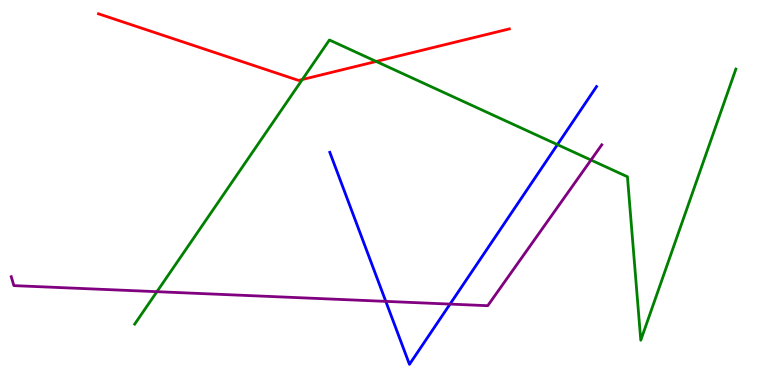[{'lines': ['blue', 'red'], 'intersections': []}, {'lines': ['green', 'red'], 'intersections': [{'x': 3.9, 'y': 7.93}, {'x': 4.85, 'y': 8.4}]}, {'lines': ['purple', 'red'], 'intersections': []}, {'lines': ['blue', 'green'], 'intersections': [{'x': 7.19, 'y': 6.24}]}, {'lines': ['blue', 'purple'], 'intersections': [{'x': 4.98, 'y': 2.17}, {'x': 5.81, 'y': 2.1}]}, {'lines': ['green', 'purple'], 'intersections': [{'x': 2.02, 'y': 2.42}, {'x': 7.63, 'y': 5.84}]}]